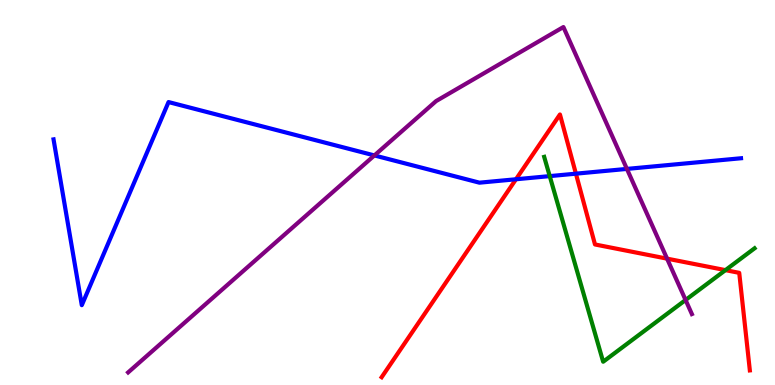[{'lines': ['blue', 'red'], 'intersections': [{'x': 6.66, 'y': 5.34}, {'x': 7.43, 'y': 5.49}]}, {'lines': ['green', 'red'], 'intersections': [{'x': 9.36, 'y': 2.98}]}, {'lines': ['purple', 'red'], 'intersections': [{'x': 8.61, 'y': 3.28}]}, {'lines': ['blue', 'green'], 'intersections': [{'x': 7.09, 'y': 5.43}]}, {'lines': ['blue', 'purple'], 'intersections': [{'x': 4.83, 'y': 5.96}, {'x': 8.09, 'y': 5.61}]}, {'lines': ['green', 'purple'], 'intersections': [{'x': 8.85, 'y': 2.21}]}]